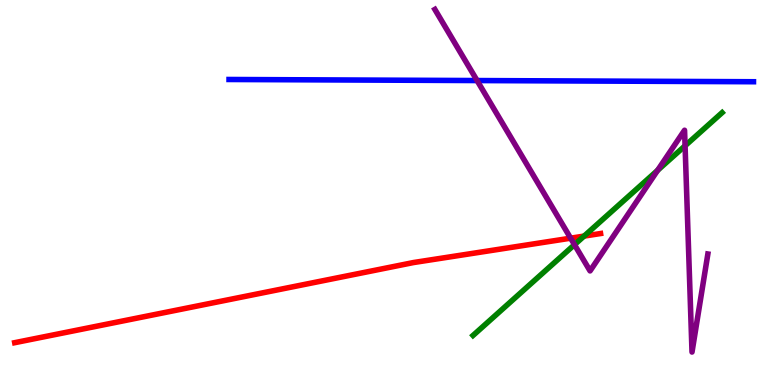[{'lines': ['blue', 'red'], 'intersections': []}, {'lines': ['green', 'red'], 'intersections': [{'x': 7.54, 'y': 3.87}]}, {'lines': ['purple', 'red'], 'intersections': [{'x': 7.36, 'y': 3.81}]}, {'lines': ['blue', 'green'], 'intersections': []}, {'lines': ['blue', 'purple'], 'intersections': [{'x': 6.16, 'y': 7.91}]}, {'lines': ['green', 'purple'], 'intersections': [{'x': 7.41, 'y': 3.64}, {'x': 8.49, 'y': 5.58}, {'x': 8.84, 'y': 6.21}]}]